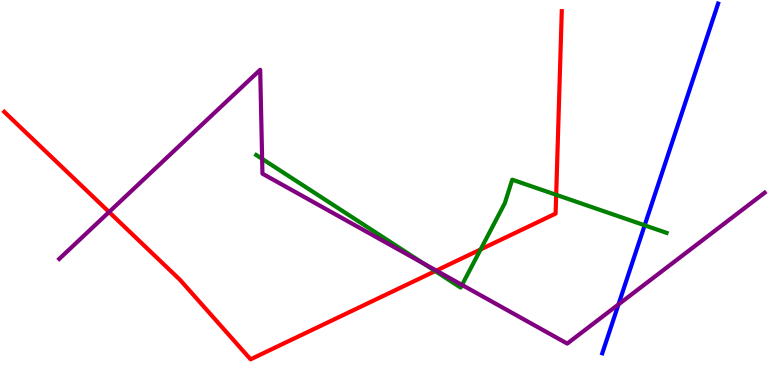[{'lines': ['blue', 'red'], 'intersections': []}, {'lines': ['green', 'red'], 'intersections': [{'x': 5.62, 'y': 2.96}, {'x': 6.2, 'y': 3.52}, {'x': 7.18, 'y': 4.94}]}, {'lines': ['purple', 'red'], 'intersections': [{'x': 1.41, 'y': 4.49}, {'x': 5.63, 'y': 2.97}]}, {'lines': ['blue', 'green'], 'intersections': [{'x': 8.32, 'y': 4.15}]}, {'lines': ['blue', 'purple'], 'intersections': [{'x': 7.98, 'y': 2.09}]}, {'lines': ['green', 'purple'], 'intersections': [{'x': 3.38, 'y': 5.87}, {'x': 5.46, 'y': 3.16}, {'x': 5.96, 'y': 2.6}]}]